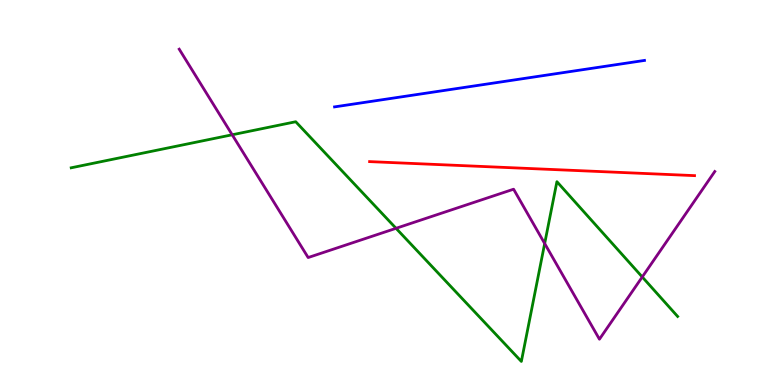[{'lines': ['blue', 'red'], 'intersections': []}, {'lines': ['green', 'red'], 'intersections': []}, {'lines': ['purple', 'red'], 'intersections': []}, {'lines': ['blue', 'green'], 'intersections': []}, {'lines': ['blue', 'purple'], 'intersections': []}, {'lines': ['green', 'purple'], 'intersections': [{'x': 3.0, 'y': 6.5}, {'x': 5.11, 'y': 4.07}, {'x': 7.03, 'y': 3.67}, {'x': 8.29, 'y': 2.81}]}]